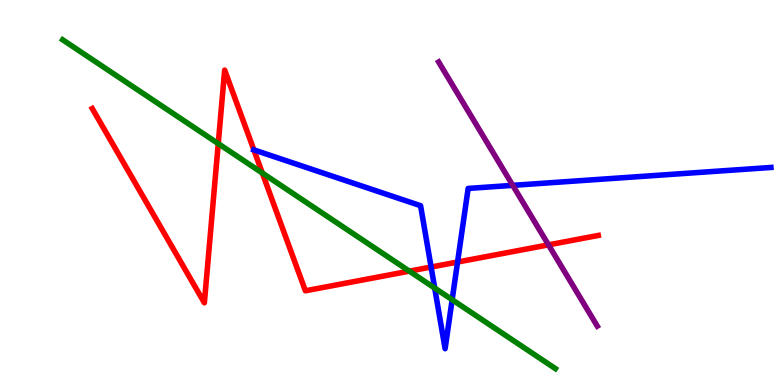[{'lines': ['blue', 'red'], 'intersections': [{'x': 3.28, 'y': 6.11}, {'x': 5.56, 'y': 3.06}, {'x': 5.9, 'y': 3.19}]}, {'lines': ['green', 'red'], 'intersections': [{'x': 2.82, 'y': 6.27}, {'x': 3.38, 'y': 5.51}, {'x': 5.28, 'y': 2.96}]}, {'lines': ['purple', 'red'], 'intersections': [{'x': 7.08, 'y': 3.64}]}, {'lines': ['blue', 'green'], 'intersections': [{'x': 5.61, 'y': 2.52}, {'x': 5.83, 'y': 2.22}]}, {'lines': ['blue', 'purple'], 'intersections': [{'x': 6.62, 'y': 5.19}]}, {'lines': ['green', 'purple'], 'intersections': []}]